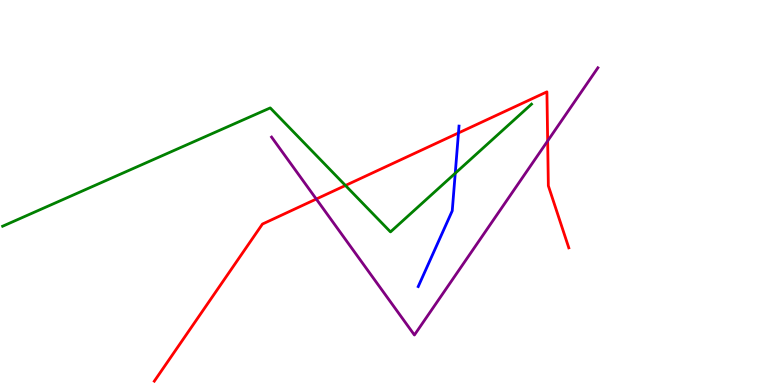[{'lines': ['blue', 'red'], 'intersections': [{'x': 5.92, 'y': 6.55}]}, {'lines': ['green', 'red'], 'intersections': [{'x': 4.46, 'y': 5.18}]}, {'lines': ['purple', 'red'], 'intersections': [{'x': 4.08, 'y': 4.83}, {'x': 7.07, 'y': 6.34}]}, {'lines': ['blue', 'green'], 'intersections': [{'x': 5.87, 'y': 5.5}]}, {'lines': ['blue', 'purple'], 'intersections': []}, {'lines': ['green', 'purple'], 'intersections': []}]